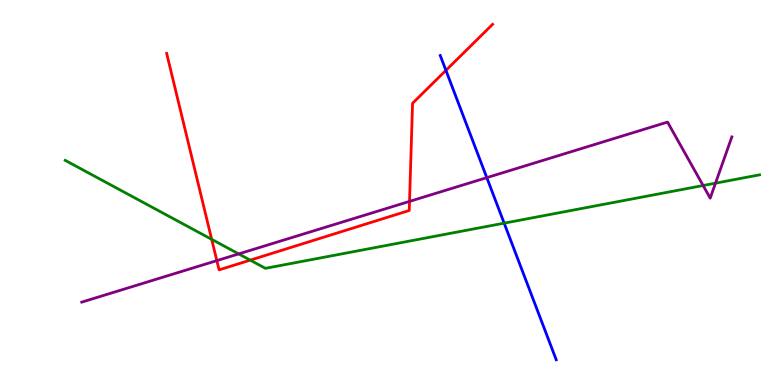[{'lines': ['blue', 'red'], 'intersections': [{'x': 5.75, 'y': 8.17}]}, {'lines': ['green', 'red'], 'intersections': [{'x': 2.73, 'y': 3.78}, {'x': 3.23, 'y': 3.24}]}, {'lines': ['purple', 'red'], 'intersections': [{'x': 2.8, 'y': 3.23}, {'x': 5.28, 'y': 4.77}]}, {'lines': ['blue', 'green'], 'intersections': [{'x': 6.51, 'y': 4.2}]}, {'lines': ['blue', 'purple'], 'intersections': [{'x': 6.28, 'y': 5.39}]}, {'lines': ['green', 'purple'], 'intersections': [{'x': 3.08, 'y': 3.4}, {'x': 9.07, 'y': 5.18}, {'x': 9.23, 'y': 5.24}]}]